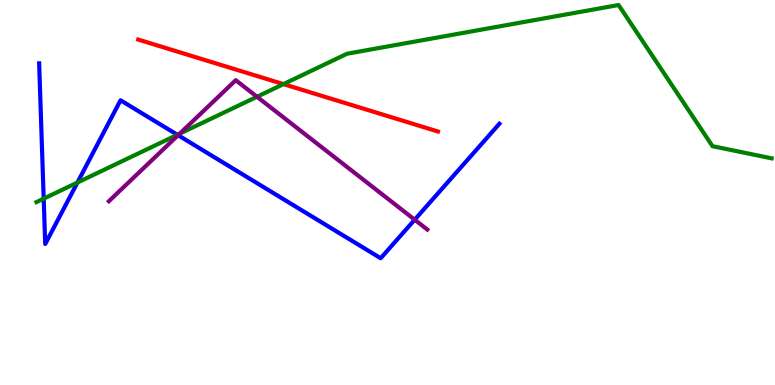[{'lines': ['blue', 'red'], 'intersections': []}, {'lines': ['green', 'red'], 'intersections': [{'x': 3.66, 'y': 7.82}]}, {'lines': ['purple', 'red'], 'intersections': []}, {'lines': ['blue', 'green'], 'intersections': [{'x': 0.564, 'y': 4.84}, {'x': 0.999, 'y': 5.26}, {'x': 2.29, 'y': 6.5}]}, {'lines': ['blue', 'purple'], 'intersections': [{'x': 2.3, 'y': 6.49}, {'x': 5.35, 'y': 4.29}]}, {'lines': ['green', 'purple'], 'intersections': [{'x': 2.32, 'y': 6.53}, {'x': 3.32, 'y': 7.49}]}]